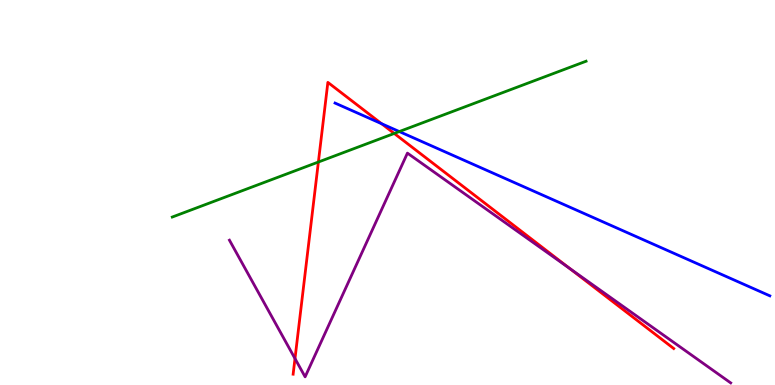[{'lines': ['blue', 'red'], 'intersections': [{'x': 4.92, 'y': 6.79}]}, {'lines': ['green', 'red'], 'intersections': [{'x': 4.11, 'y': 5.79}, {'x': 5.09, 'y': 6.53}]}, {'lines': ['purple', 'red'], 'intersections': [{'x': 3.81, 'y': 0.687}, {'x': 7.35, 'y': 3.03}]}, {'lines': ['blue', 'green'], 'intersections': [{'x': 5.15, 'y': 6.58}]}, {'lines': ['blue', 'purple'], 'intersections': []}, {'lines': ['green', 'purple'], 'intersections': []}]